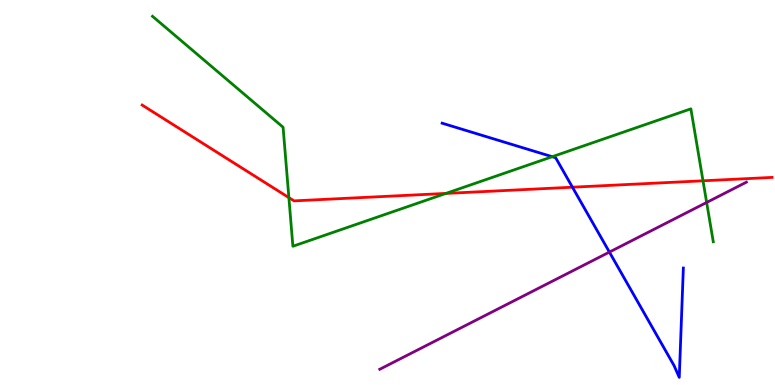[{'lines': ['blue', 'red'], 'intersections': [{'x': 7.39, 'y': 5.14}]}, {'lines': ['green', 'red'], 'intersections': [{'x': 3.73, 'y': 4.87}, {'x': 5.75, 'y': 4.98}, {'x': 9.07, 'y': 5.3}]}, {'lines': ['purple', 'red'], 'intersections': []}, {'lines': ['blue', 'green'], 'intersections': [{'x': 7.13, 'y': 5.93}]}, {'lines': ['blue', 'purple'], 'intersections': [{'x': 7.86, 'y': 3.45}]}, {'lines': ['green', 'purple'], 'intersections': [{'x': 9.12, 'y': 4.74}]}]